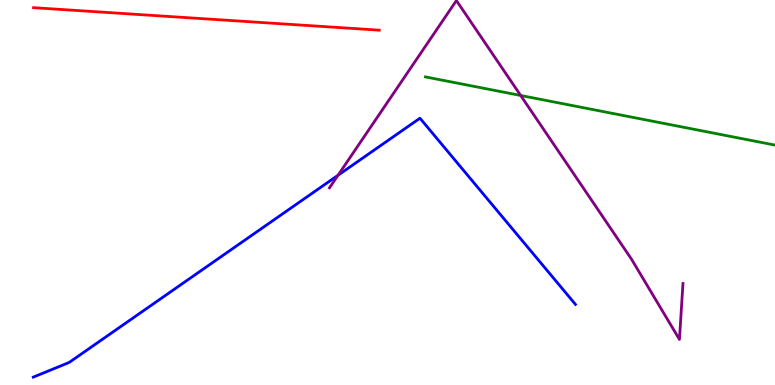[{'lines': ['blue', 'red'], 'intersections': []}, {'lines': ['green', 'red'], 'intersections': []}, {'lines': ['purple', 'red'], 'intersections': []}, {'lines': ['blue', 'green'], 'intersections': []}, {'lines': ['blue', 'purple'], 'intersections': [{'x': 4.36, 'y': 5.45}]}, {'lines': ['green', 'purple'], 'intersections': [{'x': 6.72, 'y': 7.52}]}]